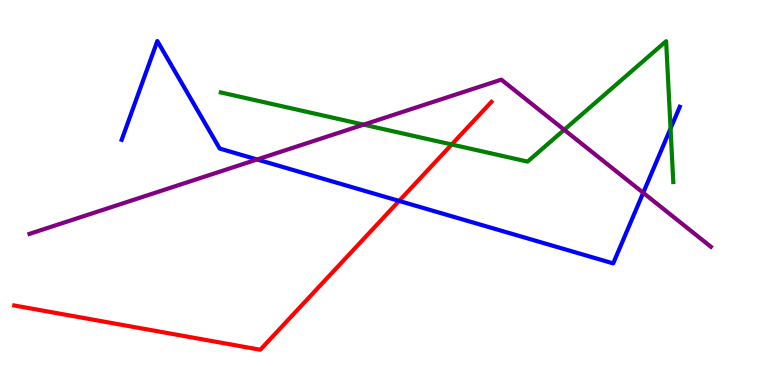[{'lines': ['blue', 'red'], 'intersections': [{'x': 5.15, 'y': 4.78}]}, {'lines': ['green', 'red'], 'intersections': [{'x': 5.83, 'y': 6.25}]}, {'lines': ['purple', 'red'], 'intersections': []}, {'lines': ['blue', 'green'], 'intersections': [{'x': 8.65, 'y': 6.66}]}, {'lines': ['blue', 'purple'], 'intersections': [{'x': 3.32, 'y': 5.86}, {'x': 8.3, 'y': 4.99}]}, {'lines': ['green', 'purple'], 'intersections': [{'x': 4.69, 'y': 6.76}, {'x': 7.28, 'y': 6.63}]}]